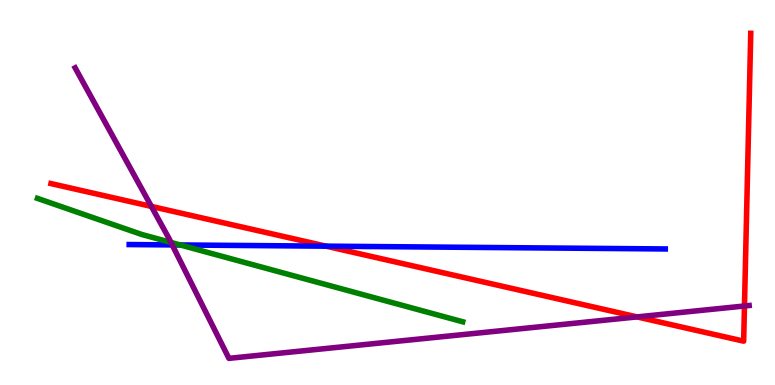[{'lines': ['blue', 'red'], 'intersections': [{'x': 4.21, 'y': 3.61}]}, {'lines': ['green', 'red'], 'intersections': []}, {'lines': ['purple', 'red'], 'intersections': [{'x': 1.95, 'y': 4.64}, {'x': 8.22, 'y': 1.77}, {'x': 9.61, 'y': 2.05}]}, {'lines': ['blue', 'green'], 'intersections': [{'x': 2.33, 'y': 3.64}]}, {'lines': ['blue', 'purple'], 'intersections': [{'x': 2.22, 'y': 3.64}]}, {'lines': ['green', 'purple'], 'intersections': [{'x': 2.21, 'y': 3.7}]}]